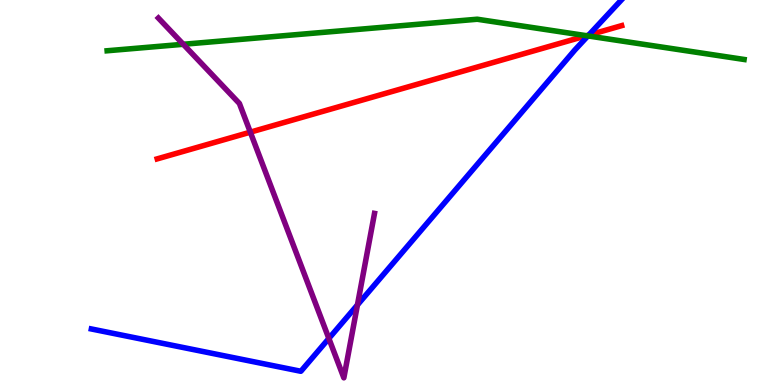[{'lines': ['blue', 'red'], 'intersections': [{'x': 7.6, 'y': 9.09}]}, {'lines': ['green', 'red'], 'intersections': [{'x': 7.57, 'y': 9.07}]}, {'lines': ['purple', 'red'], 'intersections': [{'x': 3.23, 'y': 6.57}]}, {'lines': ['blue', 'green'], 'intersections': [{'x': 7.59, 'y': 9.07}]}, {'lines': ['blue', 'purple'], 'intersections': [{'x': 4.24, 'y': 1.21}, {'x': 4.61, 'y': 2.08}]}, {'lines': ['green', 'purple'], 'intersections': [{'x': 2.36, 'y': 8.85}]}]